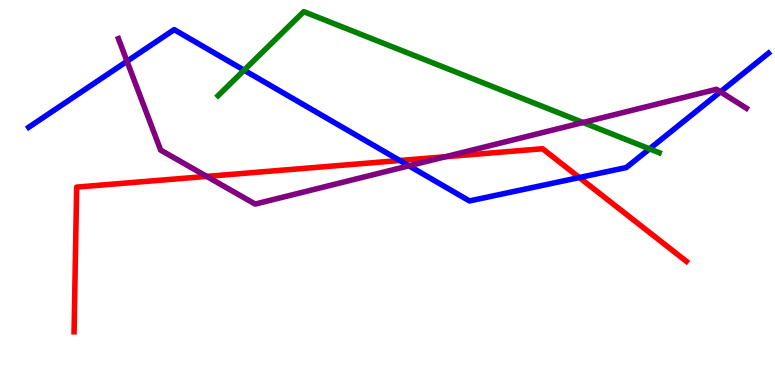[{'lines': ['blue', 'red'], 'intersections': [{'x': 5.16, 'y': 5.83}, {'x': 7.48, 'y': 5.39}]}, {'lines': ['green', 'red'], 'intersections': []}, {'lines': ['purple', 'red'], 'intersections': [{'x': 2.67, 'y': 5.42}, {'x': 5.75, 'y': 5.93}]}, {'lines': ['blue', 'green'], 'intersections': [{'x': 3.15, 'y': 8.18}, {'x': 8.38, 'y': 6.13}]}, {'lines': ['blue', 'purple'], 'intersections': [{'x': 1.64, 'y': 8.41}, {'x': 5.28, 'y': 5.69}, {'x': 9.3, 'y': 7.61}]}, {'lines': ['green', 'purple'], 'intersections': [{'x': 7.52, 'y': 6.82}]}]